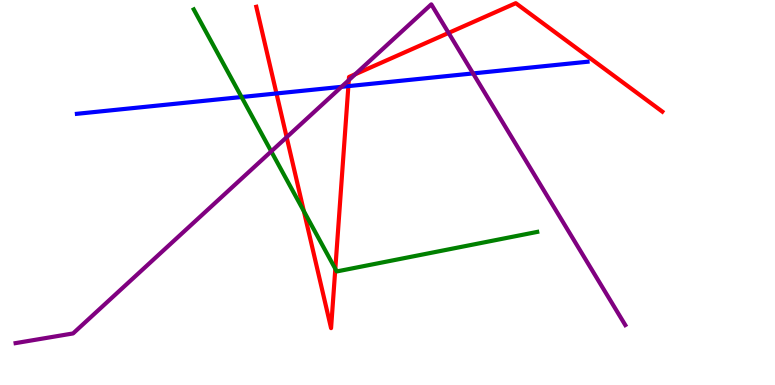[{'lines': ['blue', 'red'], 'intersections': [{'x': 3.57, 'y': 7.57}, {'x': 4.5, 'y': 7.76}]}, {'lines': ['green', 'red'], 'intersections': [{'x': 3.92, 'y': 4.51}, {'x': 4.33, 'y': 3.02}]}, {'lines': ['purple', 'red'], 'intersections': [{'x': 3.7, 'y': 6.44}, {'x': 4.5, 'y': 7.92}, {'x': 4.58, 'y': 8.07}, {'x': 5.79, 'y': 9.14}]}, {'lines': ['blue', 'green'], 'intersections': [{'x': 3.12, 'y': 7.48}]}, {'lines': ['blue', 'purple'], 'intersections': [{'x': 4.41, 'y': 7.74}, {'x': 6.1, 'y': 8.09}]}, {'lines': ['green', 'purple'], 'intersections': [{'x': 3.5, 'y': 6.07}]}]